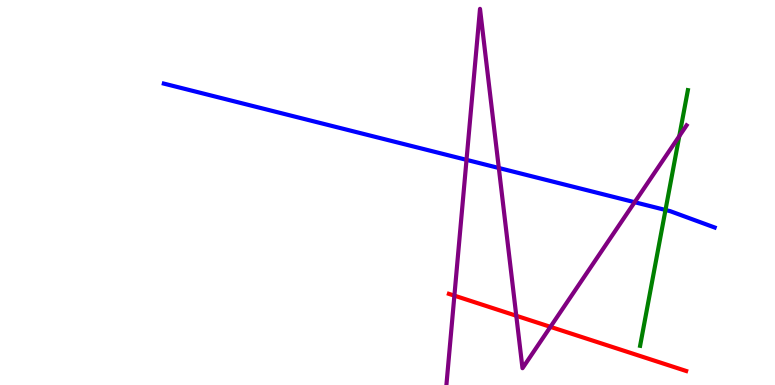[{'lines': ['blue', 'red'], 'intersections': []}, {'lines': ['green', 'red'], 'intersections': []}, {'lines': ['purple', 'red'], 'intersections': [{'x': 5.86, 'y': 2.32}, {'x': 6.66, 'y': 1.8}, {'x': 7.1, 'y': 1.51}]}, {'lines': ['blue', 'green'], 'intersections': [{'x': 8.59, 'y': 4.55}]}, {'lines': ['blue', 'purple'], 'intersections': [{'x': 6.02, 'y': 5.85}, {'x': 6.44, 'y': 5.64}, {'x': 8.19, 'y': 4.75}]}, {'lines': ['green', 'purple'], 'intersections': [{'x': 8.76, 'y': 6.46}]}]